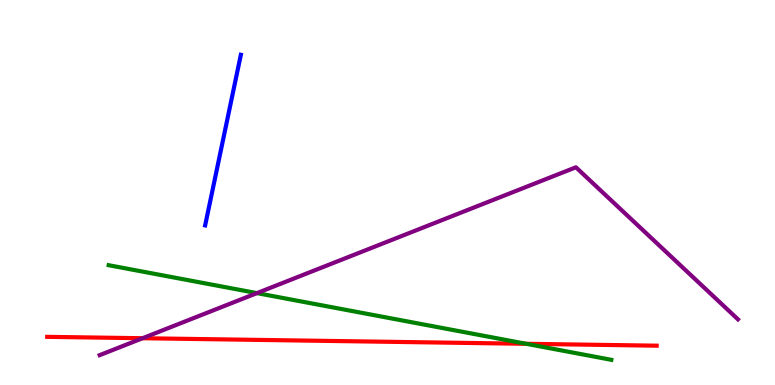[{'lines': ['blue', 'red'], 'intersections': []}, {'lines': ['green', 'red'], 'intersections': [{'x': 6.79, 'y': 1.07}]}, {'lines': ['purple', 'red'], 'intersections': [{'x': 1.84, 'y': 1.21}]}, {'lines': ['blue', 'green'], 'intersections': []}, {'lines': ['blue', 'purple'], 'intersections': []}, {'lines': ['green', 'purple'], 'intersections': [{'x': 3.32, 'y': 2.39}]}]